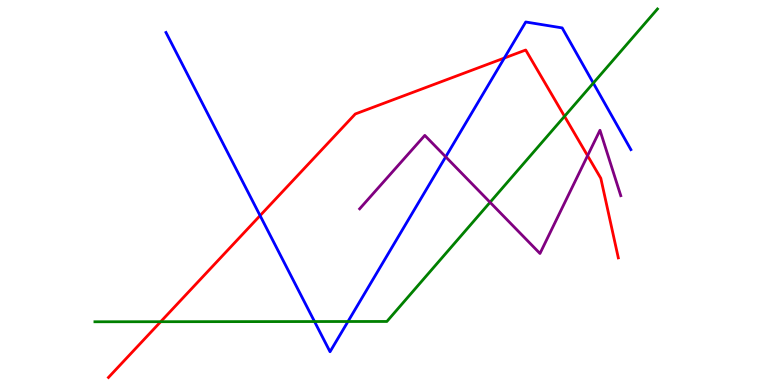[{'lines': ['blue', 'red'], 'intersections': [{'x': 3.36, 'y': 4.4}, {'x': 6.51, 'y': 8.49}]}, {'lines': ['green', 'red'], 'intersections': [{'x': 2.07, 'y': 1.64}, {'x': 7.28, 'y': 6.98}]}, {'lines': ['purple', 'red'], 'intersections': [{'x': 7.58, 'y': 5.96}]}, {'lines': ['blue', 'green'], 'intersections': [{'x': 4.06, 'y': 1.65}, {'x': 4.49, 'y': 1.65}, {'x': 7.66, 'y': 7.84}]}, {'lines': ['blue', 'purple'], 'intersections': [{'x': 5.75, 'y': 5.93}]}, {'lines': ['green', 'purple'], 'intersections': [{'x': 6.32, 'y': 4.75}]}]